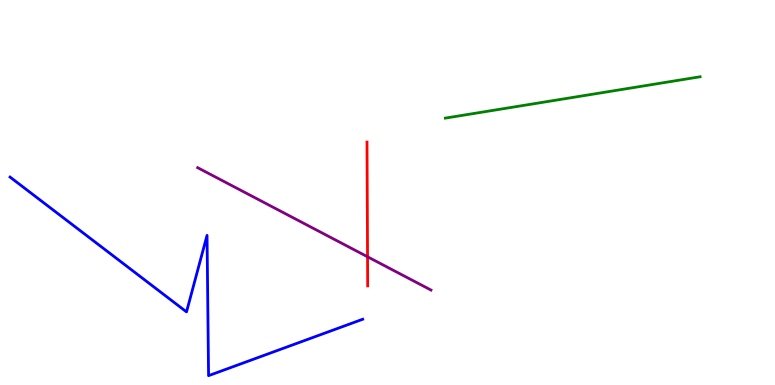[{'lines': ['blue', 'red'], 'intersections': []}, {'lines': ['green', 'red'], 'intersections': []}, {'lines': ['purple', 'red'], 'intersections': [{'x': 4.74, 'y': 3.33}]}, {'lines': ['blue', 'green'], 'intersections': []}, {'lines': ['blue', 'purple'], 'intersections': []}, {'lines': ['green', 'purple'], 'intersections': []}]